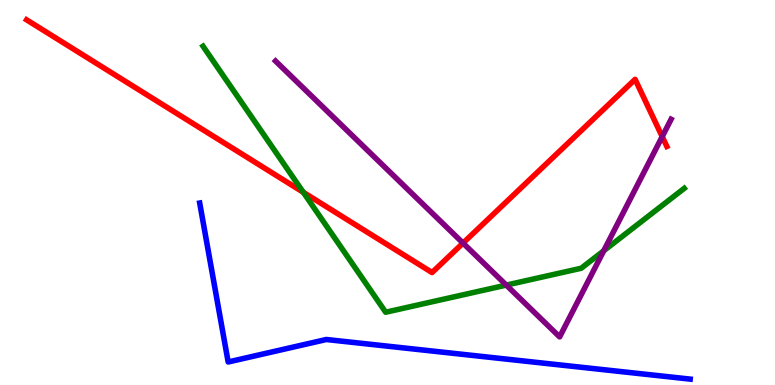[{'lines': ['blue', 'red'], 'intersections': []}, {'lines': ['green', 'red'], 'intersections': [{'x': 3.91, 'y': 5.01}]}, {'lines': ['purple', 'red'], 'intersections': [{'x': 5.97, 'y': 3.69}, {'x': 8.54, 'y': 6.45}]}, {'lines': ['blue', 'green'], 'intersections': []}, {'lines': ['blue', 'purple'], 'intersections': []}, {'lines': ['green', 'purple'], 'intersections': [{'x': 6.53, 'y': 2.59}, {'x': 7.79, 'y': 3.49}]}]